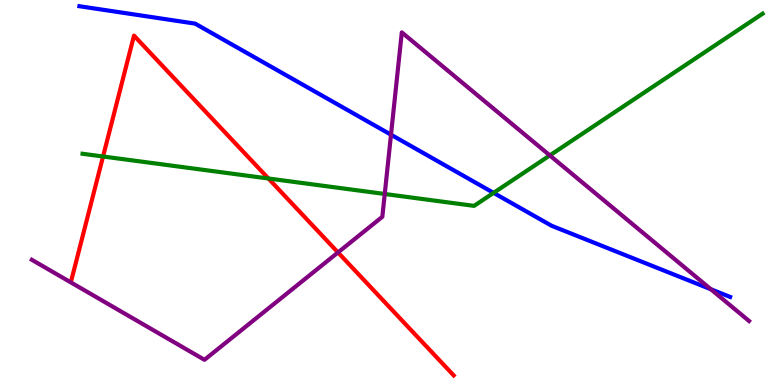[{'lines': ['blue', 'red'], 'intersections': []}, {'lines': ['green', 'red'], 'intersections': [{'x': 1.33, 'y': 5.94}, {'x': 3.46, 'y': 5.36}]}, {'lines': ['purple', 'red'], 'intersections': [{'x': 4.36, 'y': 3.44}]}, {'lines': ['blue', 'green'], 'intersections': [{'x': 6.37, 'y': 4.99}]}, {'lines': ['blue', 'purple'], 'intersections': [{'x': 5.05, 'y': 6.5}, {'x': 9.17, 'y': 2.49}]}, {'lines': ['green', 'purple'], 'intersections': [{'x': 4.96, 'y': 4.96}, {'x': 7.09, 'y': 5.96}]}]